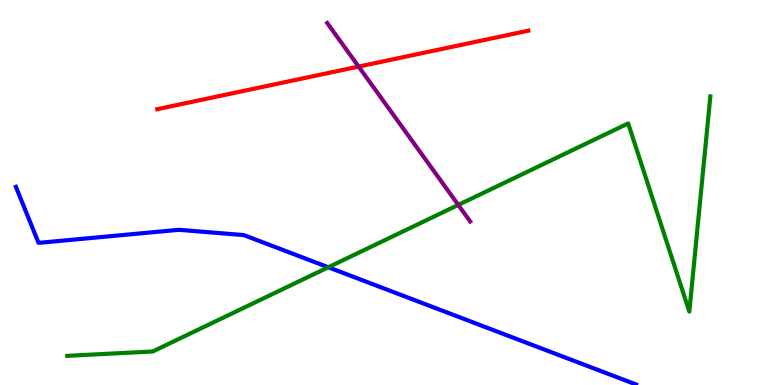[{'lines': ['blue', 'red'], 'intersections': []}, {'lines': ['green', 'red'], 'intersections': []}, {'lines': ['purple', 'red'], 'intersections': [{'x': 4.63, 'y': 8.27}]}, {'lines': ['blue', 'green'], 'intersections': [{'x': 4.24, 'y': 3.06}]}, {'lines': ['blue', 'purple'], 'intersections': []}, {'lines': ['green', 'purple'], 'intersections': [{'x': 5.91, 'y': 4.68}]}]